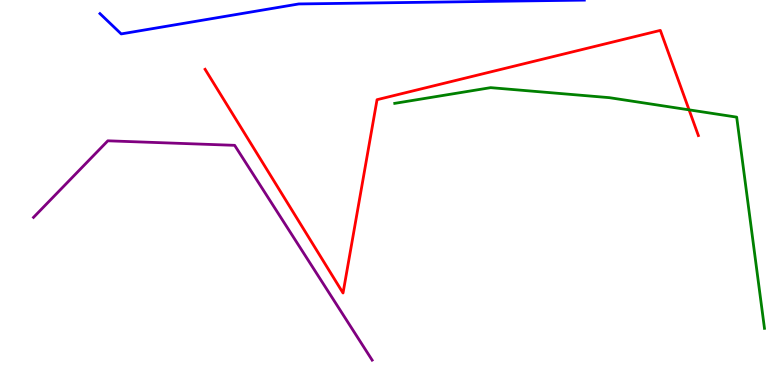[{'lines': ['blue', 'red'], 'intersections': []}, {'lines': ['green', 'red'], 'intersections': [{'x': 8.89, 'y': 7.15}]}, {'lines': ['purple', 'red'], 'intersections': []}, {'lines': ['blue', 'green'], 'intersections': []}, {'lines': ['blue', 'purple'], 'intersections': []}, {'lines': ['green', 'purple'], 'intersections': []}]